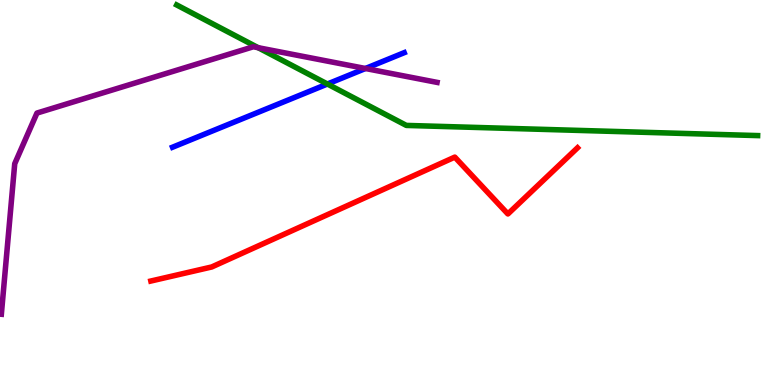[{'lines': ['blue', 'red'], 'intersections': []}, {'lines': ['green', 'red'], 'intersections': []}, {'lines': ['purple', 'red'], 'intersections': []}, {'lines': ['blue', 'green'], 'intersections': [{'x': 4.22, 'y': 7.82}]}, {'lines': ['blue', 'purple'], 'intersections': [{'x': 4.72, 'y': 8.22}]}, {'lines': ['green', 'purple'], 'intersections': [{'x': 3.33, 'y': 8.76}]}]